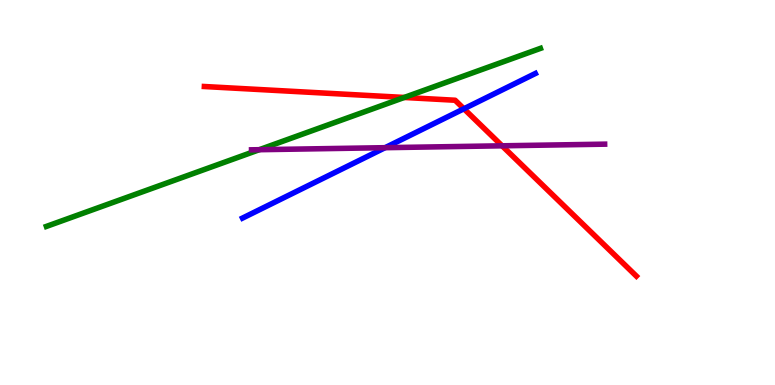[{'lines': ['blue', 'red'], 'intersections': [{'x': 5.99, 'y': 7.17}]}, {'lines': ['green', 'red'], 'intersections': [{'x': 5.22, 'y': 7.47}]}, {'lines': ['purple', 'red'], 'intersections': [{'x': 6.48, 'y': 6.21}]}, {'lines': ['blue', 'green'], 'intersections': []}, {'lines': ['blue', 'purple'], 'intersections': [{'x': 4.97, 'y': 6.16}]}, {'lines': ['green', 'purple'], 'intersections': [{'x': 3.35, 'y': 6.11}]}]